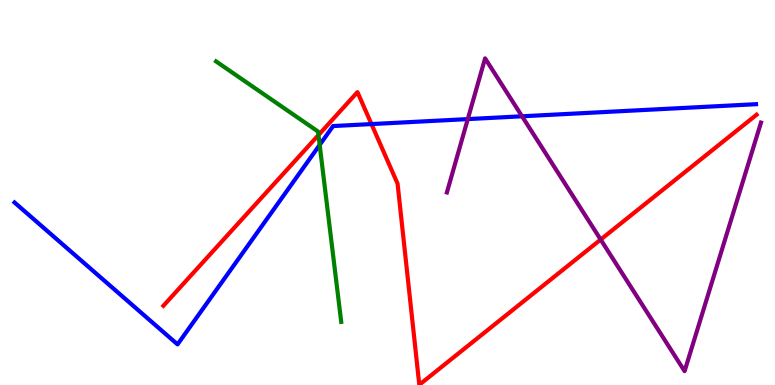[{'lines': ['blue', 'red'], 'intersections': [{'x': 4.79, 'y': 6.78}]}, {'lines': ['green', 'red'], 'intersections': [{'x': 4.11, 'y': 6.49}]}, {'lines': ['purple', 'red'], 'intersections': [{'x': 7.75, 'y': 3.78}]}, {'lines': ['blue', 'green'], 'intersections': [{'x': 4.12, 'y': 6.24}]}, {'lines': ['blue', 'purple'], 'intersections': [{'x': 6.04, 'y': 6.91}, {'x': 6.74, 'y': 6.98}]}, {'lines': ['green', 'purple'], 'intersections': []}]